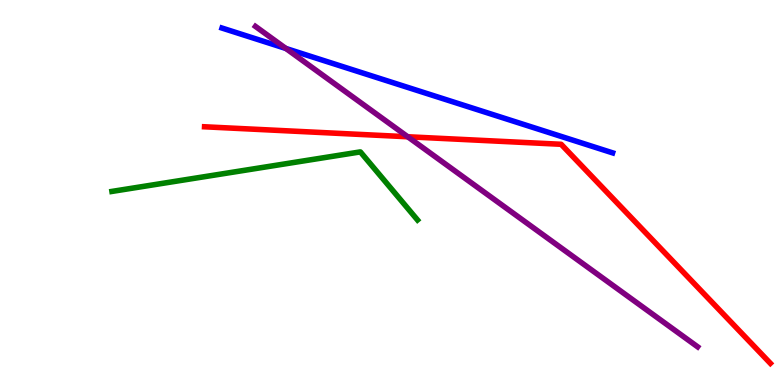[{'lines': ['blue', 'red'], 'intersections': []}, {'lines': ['green', 'red'], 'intersections': []}, {'lines': ['purple', 'red'], 'intersections': [{'x': 5.26, 'y': 6.45}]}, {'lines': ['blue', 'green'], 'intersections': []}, {'lines': ['blue', 'purple'], 'intersections': [{'x': 3.69, 'y': 8.74}]}, {'lines': ['green', 'purple'], 'intersections': []}]